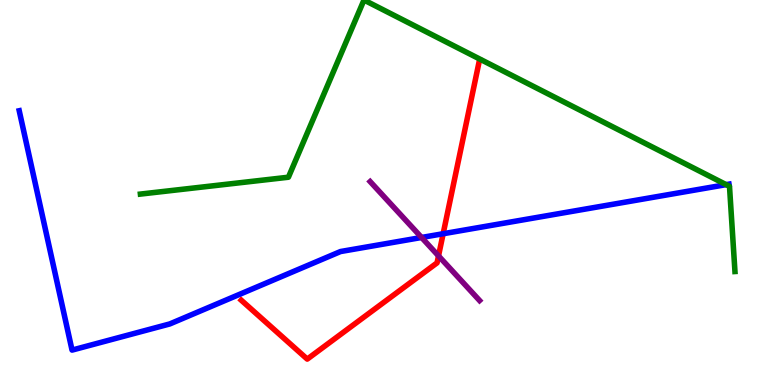[{'lines': ['blue', 'red'], 'intersections': [{'x': 5.72, 'y': 3.93}]}, {'lines': ['green', 'red'], 'intersections': []}, {'lines': ['purple', 'red'], 'intersections': [{'x': 5.66, 'y': 3.35}]}, {'lines': ['blue', 'green'], 'intersections': [{'x': 9.37, 'y': 5.2}]}, {'lines': ['blue', 'purple'], 'intersections': [{'x': 5.44, 'y': 3.83}]}, {'lines': ['green', 'purple'], 'intersections': []}]